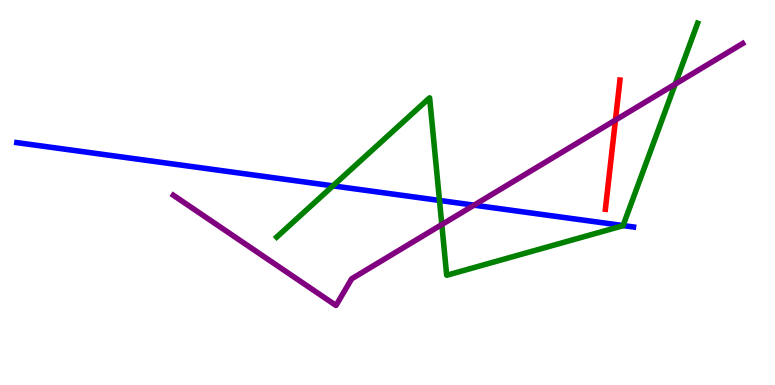[{'lines': ['blue', 'red'], 'intersections': []}, {'lines': ['green', 'red'], 'intersections': []}, {'lines': ['purple', 'red'], 'intersections': [{'x': 7.94, 'y': 6.88}]}, {'lines': ['blue', 'green'], 'intersections': [{'x': 4.3, 'y': 5.17}, {'x': 5.67, 'y': 4.79}, {'x': 8.04, 'y': 4.14}]}, {'lines': ['blue', 'purple'], 'intersections': [{'x': 6.12, 'y': 4.67}]}, {'lines': ['green', 'purple'], 'intersections': [{'x': 5.7, 'y': 4.17}, {'x': 8.71, 'y': 7.82}]}]